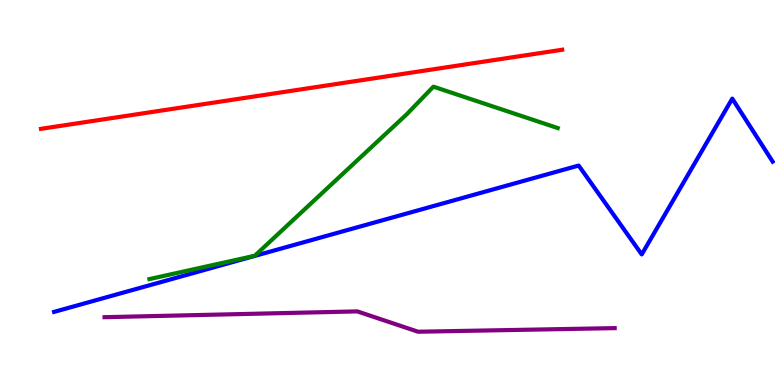[{'lines': ['blue', 'red'], 'intersections': []}, {'lines': ['green', 'red'], 'intersections': []}, {'lines': ['purple', 'red'], 'intersections': []}, {'lines': ['blue', 'green'], 'intersections': []}, {'lines': ['blue', 'purple'], 'intersections': []}, {'lines': ['green', 'purple'], 'intersections': []}]